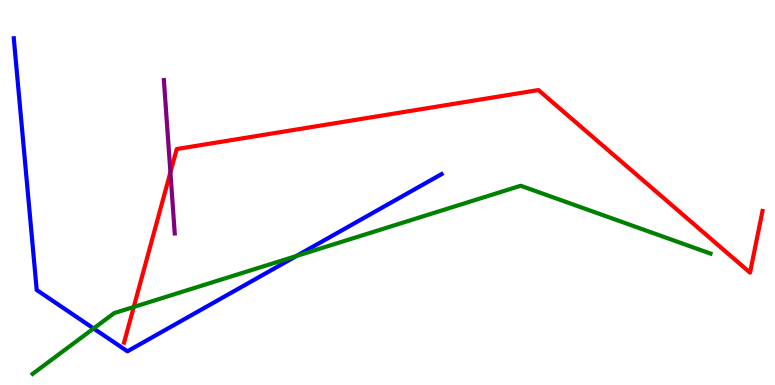[{'lines': ['blue', 'red'], 'intersections': []}, {'lines': ['green', 'red'], 'intersections': [{'x': 1.73, 'y': 2.03}]}, {'lines': ['purple', 'red'], 'intersections': [{'x': 2.2, 'y': 5.52}]}, {'lines': ['blue', 'green'], 'intersections': [{'x': 1.21, 'y': 1.47}, {'x': 3.82, 'y': 3.35}]}, {'lines': ['blue', 'purple'], 'intersections': []}, {'lines': ['green', 'purple'], 'intersections': []}]